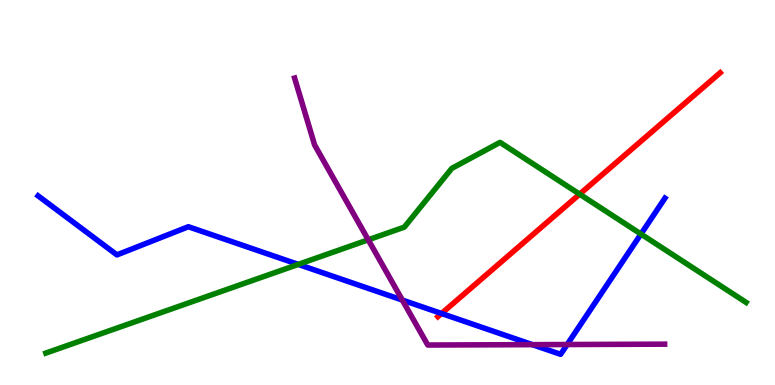[{'lines': ['blue', 'red'], 'intersections': [{'x': 5.7, 'y': 1.86}]}, {'lines': ['green', 'red'], 'intersections': [{'x': 7.48, 'y': 4.96}]}, {'lines': ['purple', 'red'], 'intersections': []}, {'lines': ['blue', 'green'], 'intersections': [{'x': 3.85, 'y': 3.13}, {'x': 8.27, 'y': 3.92}]}, {'lines': ['blue', 'purple'], 'intersections': [{'x': 5.19, 'y': 2.21}, {'x': 6.87, 'y': 1.05}, {'x': 7.32, 'y': 1.05}]}, {'lines': ['green', 'purple'], 'intersections': [{'x': 4.75, 'y': 3.77}]}]